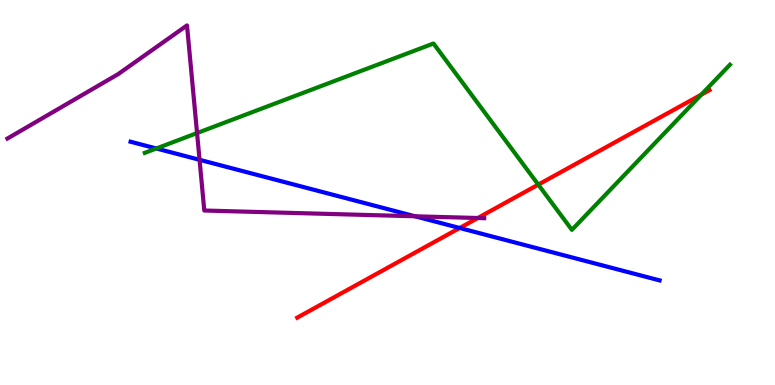[{'lines': ['blue', 'red'], 'intersections': [{'x': 5.93, 'y': 4.08}]}, {'lines': ['green', 'red'], 'intersections': [{'x': 6.95, 'y': 5.2}, {'x': 9.05, 'y': 7.54}]}, {'lines': ['purple', 'red'], 'intersections': [{'x': 6.16, 'y': 4.34}]}, {'lines': ['blue', 'green'], 'intersections': [{'x': 2.02, 'y': 6.14}]}, {'lines': ['blue', 'purple'], 'intersections': [{'x': 2.57, 'y': 5.85}, {'x': 5.36, 'y': 4.38}]}, {'lines': ['green', 'purple'], 'intersections': [{'x': 2.54, 'y': 6.54}]}]